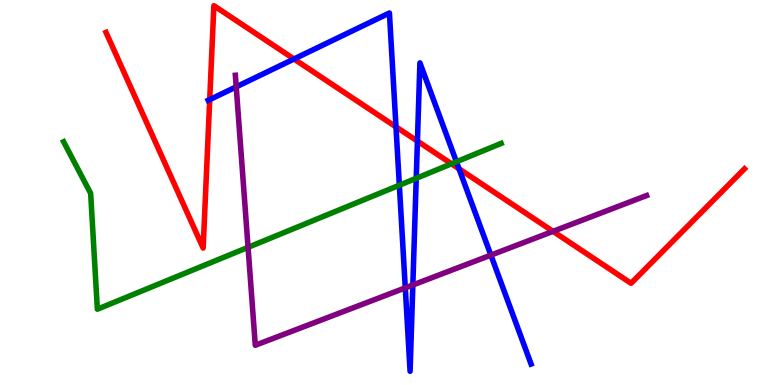[{'lines': ['blue', 'red'], 'intersections': [{'x': 2.71, 'y': 7.41}, {'x': 3.79, 'y': 8.47}, {'x': 5.11, 'y': 6.71}, {'x': 5.39, 'y': 6.33}, {'x': 5.92, 'y': 5.62}]}, {'lines': ['green', 'red'], 'intersections': [{'x': 5.83, 'y': 5.75}]}, {'lines': ['purple', 'red'], 'intersections': [{'x': 7.14, 'y': 3.99}]}, {'lines': ['blue', 'green'], 'intersections': [{'x': 5.15, 'y': 5.19}, {'x': 5.37, 'y': 5.37}, {'x': 5.89, 'y': 5.8}]}, {'lines': ['blue', 'purple'], 'intersections': [{'x': 3.05, 'y': 7.74}, {'x': 5.23, 'y': 2.52}, {'x': 5.33, 'y': 2.6}, {'x': 6.33, 'y': 3.37}]}, {'lines': ['green', 'purple'], 'intersections': [{'x': 3.2, 'y': 3.58}]}]